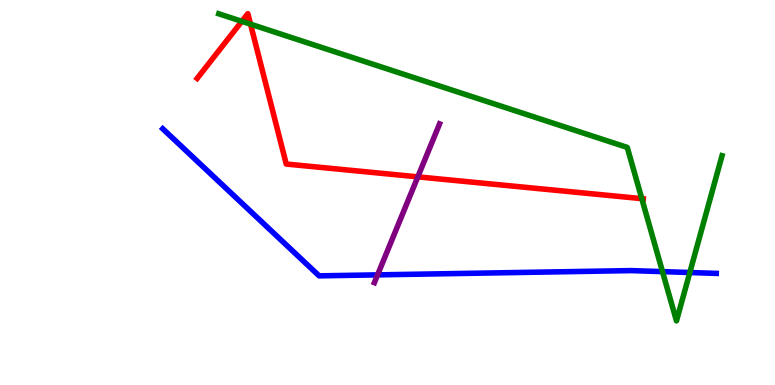[{'lines': ['blue', 'red'], 'intersections': []}, {'lines': ['green', 'red'], 'intersections': [{'x': 3.12, 'y': 9.45}, {'x': 3.23, 'y': 9.37}, {'x': 8.28, 'y': 4.84}]}, {'lines': ['purple', 'red'], 'intersections': [{'x': 5.39, 'y': 5.41}]}, {'lines': ['blue', 'green'], 'intersections': [{'x': 8.55, 'y': 2.94}, {'x': 8.9, 'y': 2.92}]}, {'lines': ['blue', 'purple'], 'intersections': [{'x': 4.87, 'y': 2.86}]}, {'lines': ['green', 'purple'], 'intersections': []}]